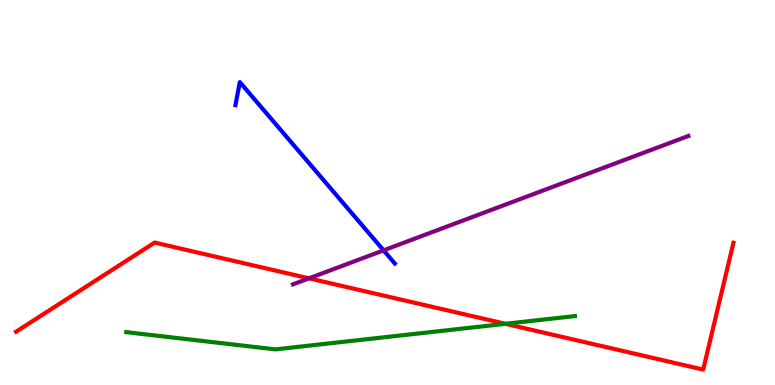[{'lines': ['blue', 'red'], 'intersections': []}, {'lines': ['green', 'red'], 'intersections': [{'x': 6.52, 'y': 1.59}]}, {'lines': ['purple', 'red'], 'intersections': [{'x': 3.99, 'y': 2.77}]}, {'lines': ['blue', 'green'], 'intersections': []}, {'lines': ['blue', 'purple'], 'intersections': [{'x': 4.95, 'y': 3.5}]}, {'lines': ['green', 'purple'], 'intersections': []}]